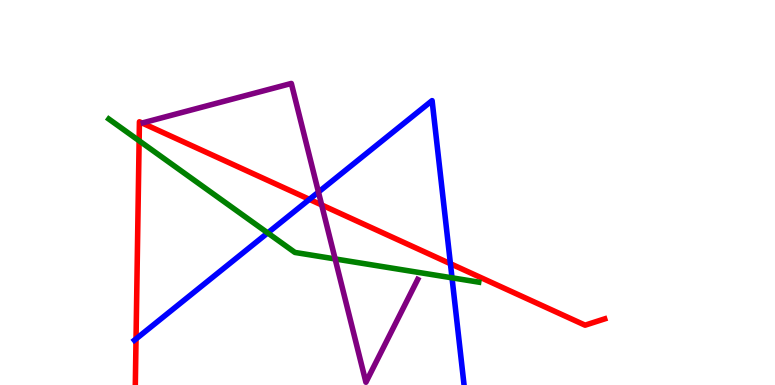[{'lines': ['blue', 'red'], 'intersections': [{'x': 1.76, 'y': 1.2}, {'x': 3.99, 'y': 4.82}, {'x': 5.81, 'y': 3.15}]}, {'lines': ['green', 'red'], 'intersections': [{'x': 1.8, 'y': 6.34}]}, {'lines': ['purple', 'red'], 'intersections': [{'x': 4.15, 'y': 4.68}]}, {'lines': ['blue', 'green'], 'intersections': [{'x': 3.45, 'y': 3.95}, {'x': 5.83, 'y': 2.78}]}, {'lines': ['blue', 'purple'], 'intersections': [{'x': 4.11, 'y': 5.01}]}, {'lines': ['green', 'purple'], 'intersections': [{'x': 4.32, 'y': 3.27}]}]